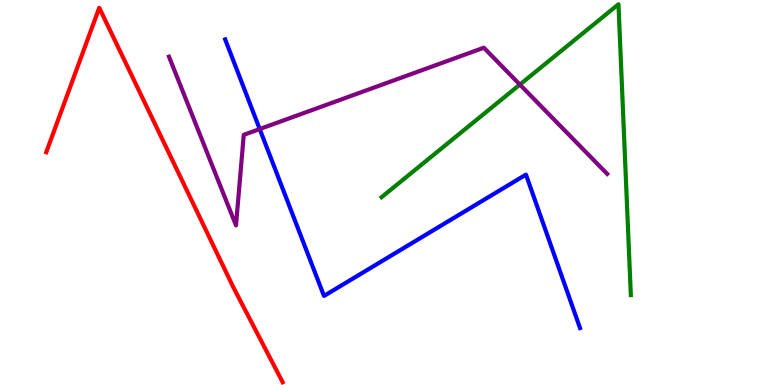[{'lines': ['blue', 'red'], 'intersections': []}, {'lines': ['green', 'red'], 'intersections': []}, {'lines': ['purple', 'red'], 'intersections': []}, {'lines': ['blue', 'green'], 'intersections': []}, {'lines': ['blue', 'purple'], 'intersections': [{'x': 3.35, 'y': 6.65}]}, {'lines': ['green', 'purple'], 'intersections': [{'x': 6.71, 'y': 7.8}]}]